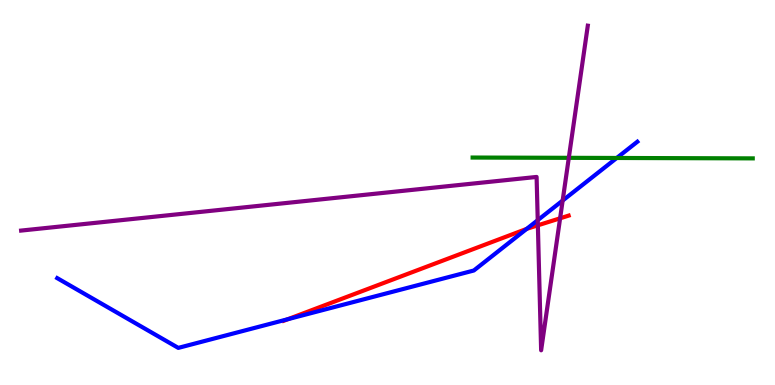[{'lines': ['blue', 'red'], 'intersections': [{'x': 3.71, 'y': 1.71}, {'x': 6.8, 'y': 4.05}]}, {'lines': ['green', 'red'], 'intersections': []}, {'lines': ['purple', 'red'], 'intersections': [{'x': 6.94, 'y': 4.15}, {'x': 7.23, 'y': 4.33}]}, {'lines': ['blue', 'green'], 'intersections': [{'x': 7.96, 'y': 5.9}]}, {'lines': ['blue', 'purple'], 'intersections': [{'x': 6.94, 'y': 4.28}, {'x': 7.26, 'y': 4.79}]}, {'lines': ['green', 'purple'], 'intersections': [{'x': 7.34, 'y': 5.9}]}]